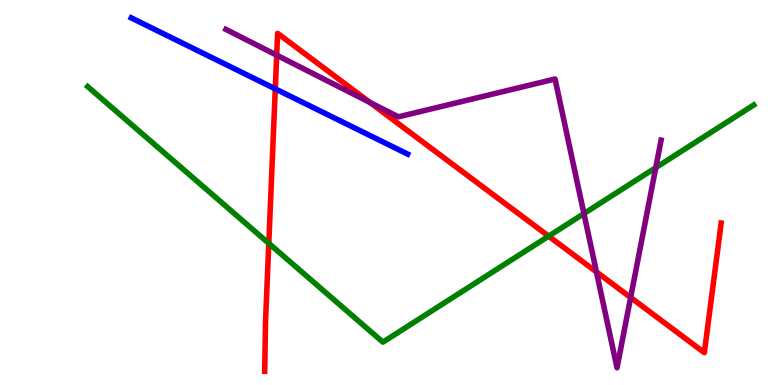[{'lines': ['blue', 'red'], 'intersections': [{'x': 3.55, 'y': 7.69}]}, {'lines': ['green', 'red'], 'intersections': [{'x': 3.47, 'y': 3.68}, {'x': 7.08, 'y': 3.87}]}, {'lines': ['purple', 'red'], 'intersections': [{'x': 3.57, 'y': 8.57}, {'x': 4.77, 'y': 7.34}, {'x': 7.7, 'y': 2.94}, {'x': 8.14, 'y': 2.27}]}, {'lines': ['blue', 'green'], 'intersections': []}, {'lines': ['blue', 'purple'], 'intersections': []}, {'lines': ['green', 'purple'], 'intersections': [{'x': 7.53, 'y': 4.45}, {'x': 8.46, 'y': 5.65}]}]